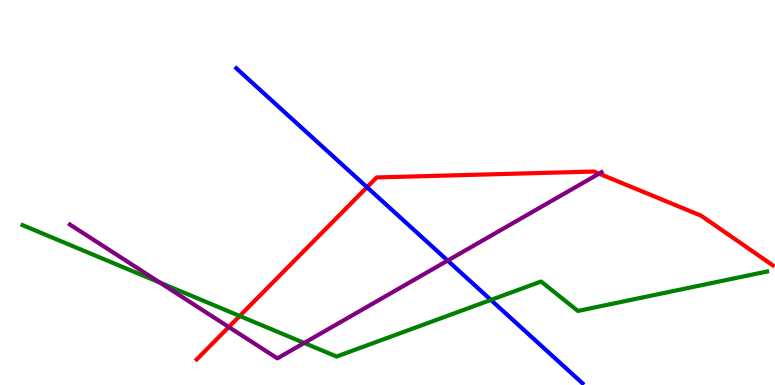[{'lines': ['blue', 'red'], 'intersections': [{'x': 4.74, 'y': 5.14}]}, {'lines': ['green', 'red'], 'intersections': [{'x': 3.09, 'y': 1.79}]}, {'lines': ['purple', 'red'], 'intersections': [{'x': 2.95, 'y': 1.51}, {'x': 7.73, 'y': 5.49}]}, {'lines': ['blue', 'green'], 'intersections': [{'x': 6.33, 'y': 2.21}]}, {'lines': ['blue', 'purple'], 'intersections': [{'x': 5.78, 'y': 3.23}]}, {'lines': ['green', 'purple'], 'intersections': [{'x': 2.06, 'y': 2.66}, {'x': 3.93, 'y': 1.09}]}]